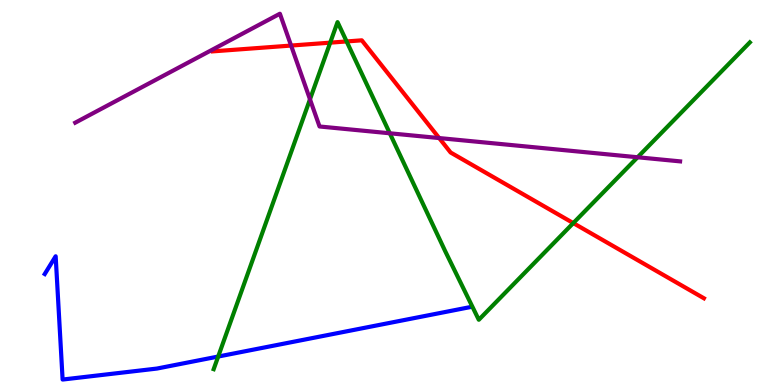[{'lines': ['blue', 'red'], 'intersections': []}, {'lines': ['green', 'red'], 'intersections': [{'x': 4.26, 'y': 8.89}, {'x': 4.47, 'y': 8.92}, {'x': 7.4, 'y': 4.21}]}, {'lines': ['purple', 'red'], 'intersections': [{'x': 3.76, 'y': 8.82}, {'x': 5.67, 'y': 6.41}]}, {'lines': ['blue', 'green'], 'intersections': [{'x': 2.82, 'y': 0.739}]}, {'lines': ['blue', 'purple'], 'intersections': []}, {'lines': ['green', 'purple'], 'intersections': [{'x': 4.0, 'y': 7.42}, {'x': 5.03, 'y': 6.54}, {'x': 8.23, 'y': 5.92}]}]